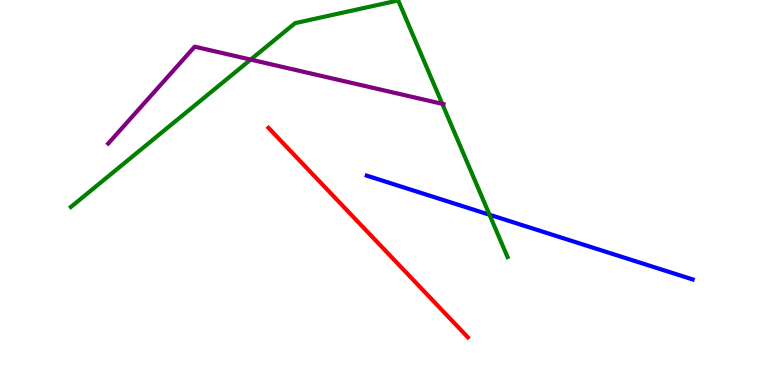[{'lines': ['blue', 'red'], 'intersections': []}, {'lines': ['green', 'red'], 'intersections': []}, {'lines': ['purple', 'red'], 'intersections': []}, {'lines': ['blue', 'green'], 'intersections': [{'x': 6.32, 'y': 4.42}]}, {'lines': ['blue', 'purple'], 'intersections': []}, {'lines': ['green', 'purple'], 'intersections': [{'x': 3.23, 'y': 8.45}, {'x': 5.71, 'y': 7.3}]}]